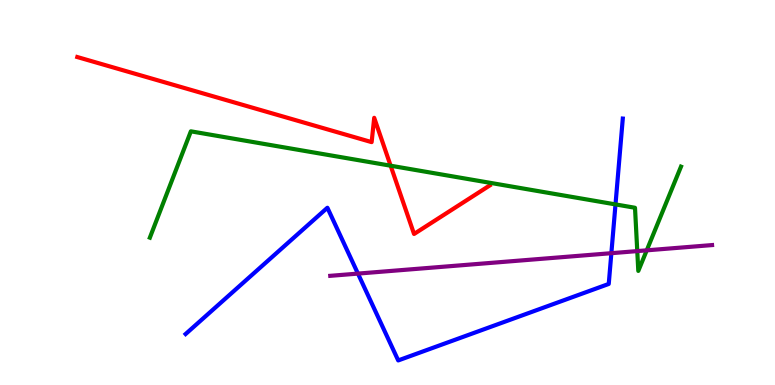[{'lines': ['blue', 'red'], 'intersections': []}, {'lines': ['green', 'red'], 'intersections': [{'x': 5.04, 'y': 5.7}]}, {'lines': ['purple', 'red'], 'intersections': []}, {'lines': ['blue', 'green'], 'intersections': [{'x': 7.94, 'y': 4.69}]}, {'lines': ['blue', 'purple'], 'intersections': [{'x': 4.62, 'y': 2.89}, {'x': 7.89, 'y': 3.42}]}, {'lines': ['green', 'purple'], 'intersections': [{'x': 8.22, 'y': 3.48}, {'x': 8.35, 'y': 3.5}]}]